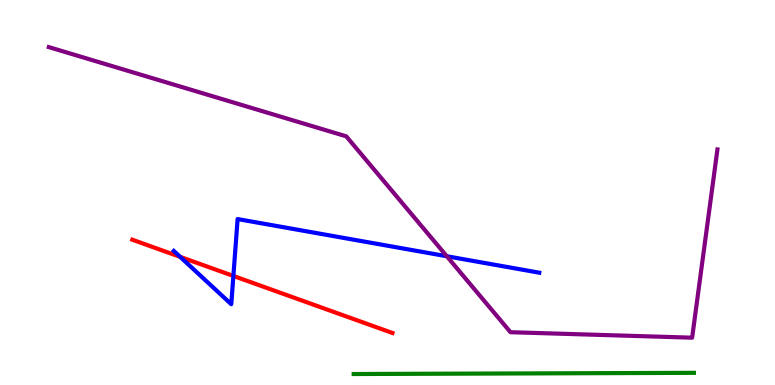[{'lines': ['blue', 'red'], 'intersections': [{'x': 2.32, 'y': 3.33}, {'x': 3.01, 'y': 2.83}]}, {'lines': ['green', 'red'], 'intersections': []}, {'lines': ['purple', 'red'], 'intersections': []}, {'lines': ['blue', 'green'], 'intersections': []}, {'lines': ['blue', 'purple'], 'intersections': [{'x': 5.77, 'y': 3.34}]}, {'lines': ['green', 'purple'], 'intersections': []}]